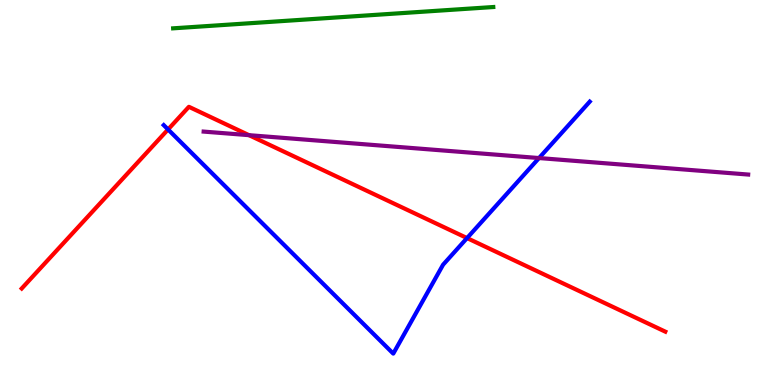[{'lines': ['blue', 'red'], 'intersections': [{'x': 2.17, 'y': 6.64}, {'x': 6.03, 'y': 3.82}]}, {'lines': ['green', 'red'], 'intersections': []}, {'lines': ['purple', 'red'], 'intersections': [{'x': 3.21, 'y': 6.49}]}, {'lines': ['blue', 'green'], 'intersections': []}, {'lines': ['blue', 'purple'], 'intersections': [{'x': 6.96, 'y': 5.89}]}, {'lines': ['green', 'purple'], 'intersections': []}]